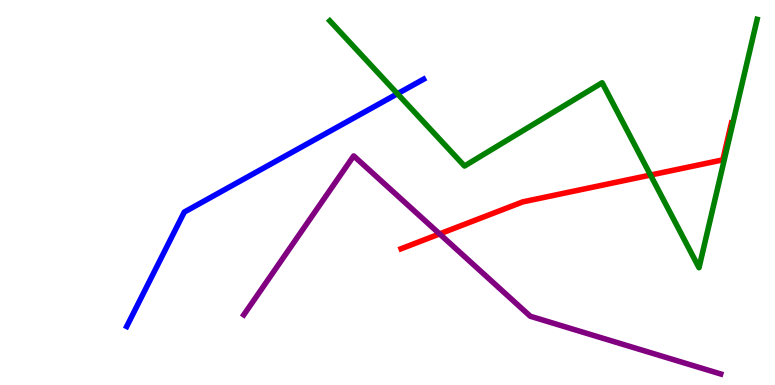[{'lines': ['blue', 'red'], 'intersections': []}, {'lines': ['green', 'red'], 'intersections': [{'x': 8.39, 'y': 5.45}]}, {'lines': ['purple', 'red'], 'intersections': [{'x': 5.67, 'y': 3.92}]}, {'lines': ['blue', 'green'], 'intersections': [{'x': 5.13, 'y': 7.57}]}, {'lines': ['blue', 'purple'], 'intersections': []}, {'lines': ['green', 'purple'], 'intersections': []}]